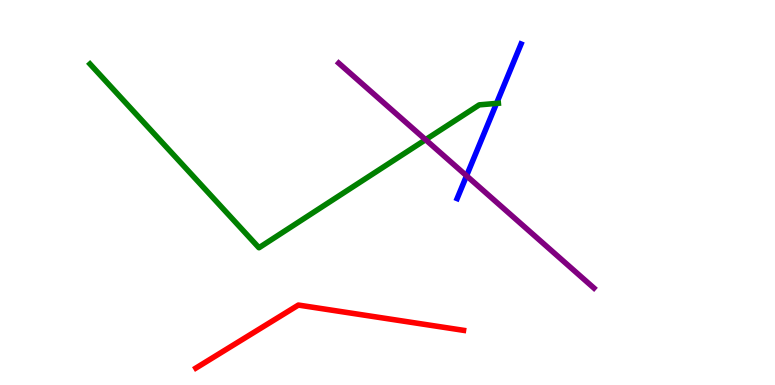[{'lines': ['blue', 'red'], 'intersections': []}, {'lines': ['green', 'red'], 'intersections': []}, {'lines': ['purple', 'red'], 'intersections': []}, {'lines': ['blue', 'green'], 'intersections': [{'x': 6.41, 'y': 7.31}]}, {'lines': ['blue', 'purple'], 'intersections': [{'x': 6.02, 'y': 5.43}]}, {'lines': ['green', 'purple'], 'intersections': [{'x': 5.49, 'y': 6.37}]}]